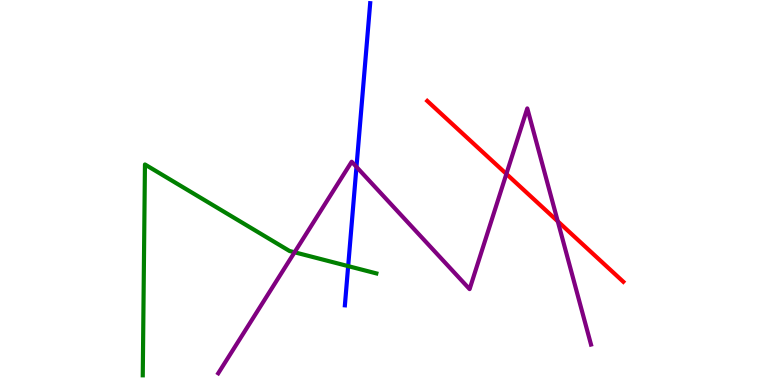[{'lines': ['blue', 'red'], 'intersections': []}, {'lines': ['green', 'red'], 'intersections': []}, {'lines': ['purple', 'red'], 'intersections': [{'x': 6.53, 'y': 5.48}, {'x': 7.2, 'y': 4.25}]}, {'lines': ['blue', 'green'], 'intersections': [{'x': 4.49, 'y': 3.09}]}, {'lines': ['blue', 'purple'], 'intersections': [{'x': 4.6, 'y': 5.67}]}, {'lines': ['green', 'purple'], 'intersections': [{'x': 3.8, 'y': 3.45}]}]